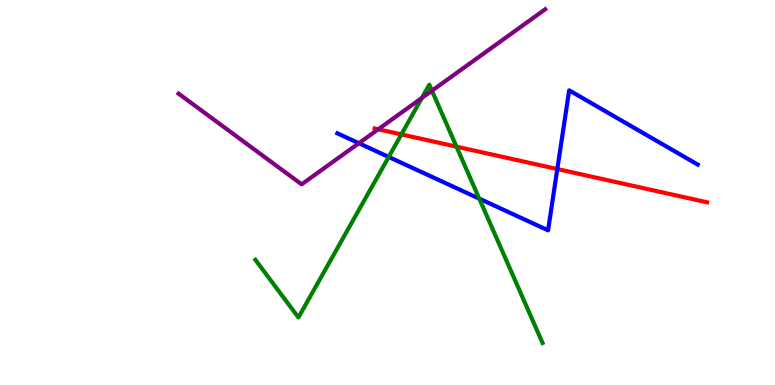[{'lines': ['blue', 'red'], 'intersections': [{'x': 7.19, 'y': 5.61}]}, {'lines': ['green', 'red'], 'intersections': [{'x': 5.18, 'y': 6.51}, {'x': 5.89, 'y': 6.19}]}, {'lines': ['purple', 'red'], 'intersections': [{'x': 4.88, 'y': 6.64}]}, {'lines': ['blue', 'green'], 'intersections': [{'x': 5.02, 'y': 5.92}, {'x': 6.18, 'y': 4.84}]}, {'lines': ['blue', 'purple'], 'intersections': [{'x': 4.63, 'y': 6.28}]}, {'lines': ['green', 'purple'], 'intersections': [{'x': 5.44, 'y': 7.46}, {'x': 5.57, 'y': 7.64}]}]